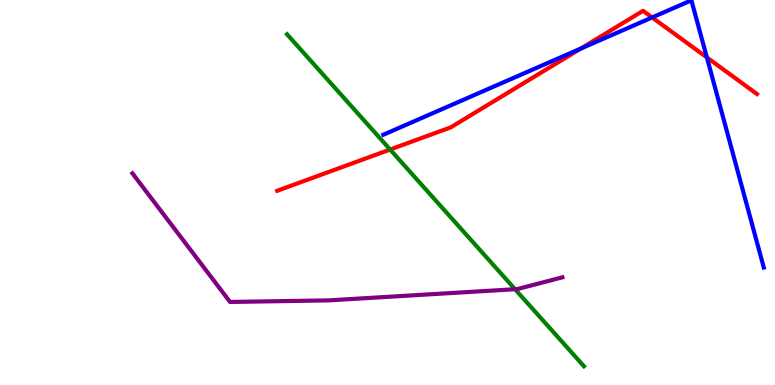[{'lines': ['blue', 'red'], 'intersections': [{'x': 7.49, 'y': 8.74}, {'x': 8.41, 'y': 9.55}, {'x': 9.12, 'y': 8.51}]}, {'lines': ['green', 'red'], 'intersections': [{'x': 5.03, 'y': 6.12}]}, {'lines': ['purple', 'red'], 'intersections': []}, {'lines': ['blue', 'green'], 'intersections': []}, {'lines': ['blue', 'purple'], 'intersections': []}, {'lines': ['green', 'purple'], 'intersections': [{'x': 6.65, 'y': 2.49}]}]